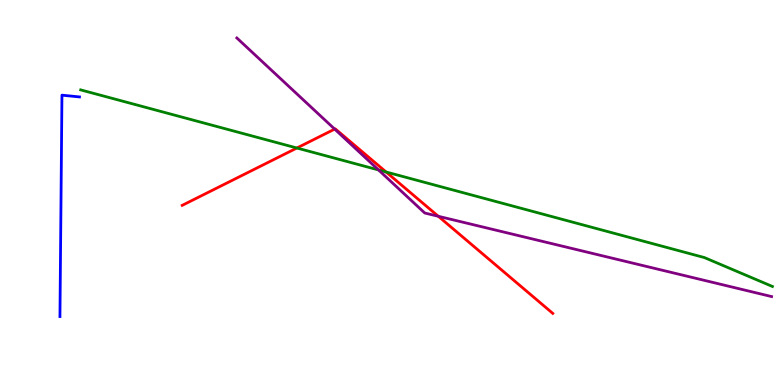[{'lines': ['blue', 'red'], 'intersections': []}, {'lines': ['green', 'red'], 'intersections': [{'x': 3.83, 'y': 6.16}, {'x': 4.98, 'y': 5.53}]}, {'lines': ['purple', 'red'], 'intersections': [{'x': 4.32, 'y': 6.65}, {'x': 5.66, 'y': 4.38}]}, {'lines': ['blue', 'green'], 'intersections': []}, {'lines': ['blue', 'purple'], 'intersections': []}, {'lines': ['green', 'purple'], 'intersections': [{'x': 4.88, 'y': 5.59}]}]